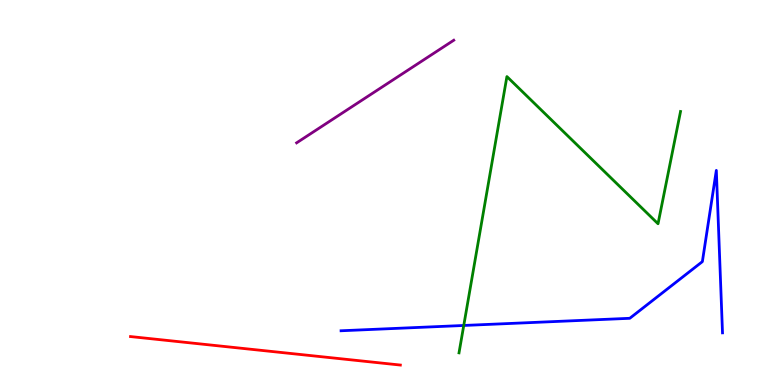[{'lines': ['blue', 'red'], 'intersections': []}, {'lines': ['green', 'red'], 'intersections': []}, {'lines': ['purple', 'red'], 'intersections': []}, {'lines': ['blue', 'green'], 'intersections': [{'x': 5.98, 'y': 1.55}]}, {'lines': ['blue', 'purple'], 'intersections': []}, {'lines': ['green', 'purple'], 'intersections': []}]